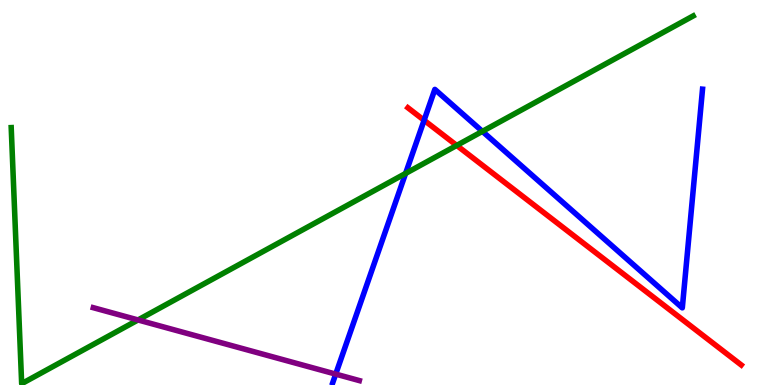[{'lines': ['blue', 'red'], 'intersections': [{'x': 5.47, 'y': 6.88}]}, {'lines': ['green', 'red'], 'intersections': [{'x': 5.89, 'y': 6.22}]}, {'lines': ['purple', 'red'], 'intersections': []}, {'lines': ['blue', 'green'], 'intersections': [{'x': 5.23, 'y': 5.5}, {'x': 6.22, 'y': 6.59}]}, {'lines': ['blue', 'purple'], 'intersections': [{'x': 4.33, 'y': 0.283}]}, {'lines': ['green', 'purple'], 'intersections': [{'x': 1.78, 'y': 1.69}]}]